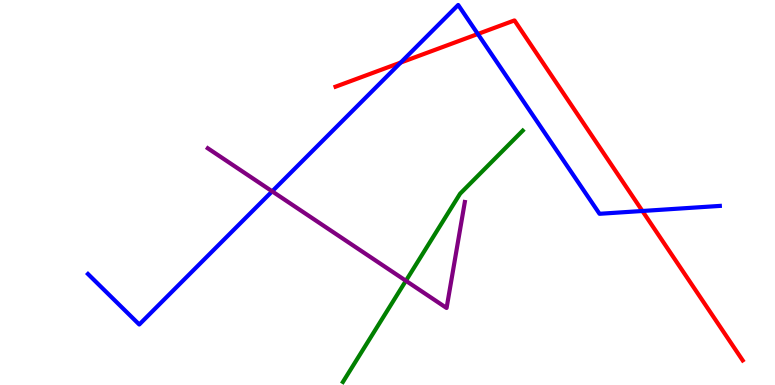[{'lines': ['blue', 'red'], 'intersections': [{'x': 5.17, 'y': 8.38}, {'x': 6.17, 'y': 9.12}, {'x': 8.29, 'y': 4.52}]}, {'lines': ['green', 'red'], 'intersections': []}, {'lines': ['purple', 'red'], 'intersections': []}, {'lines': ['blue', 'green'], 'intersections': []}, {'lines': ['blue', 'purple'], 'intersections': [{'x': 3.51, 'y': 5.03}]}, {'lines': ['green', 'purple'], 'intersections': [{'x': 5.24, 'y': 2.71}]}]